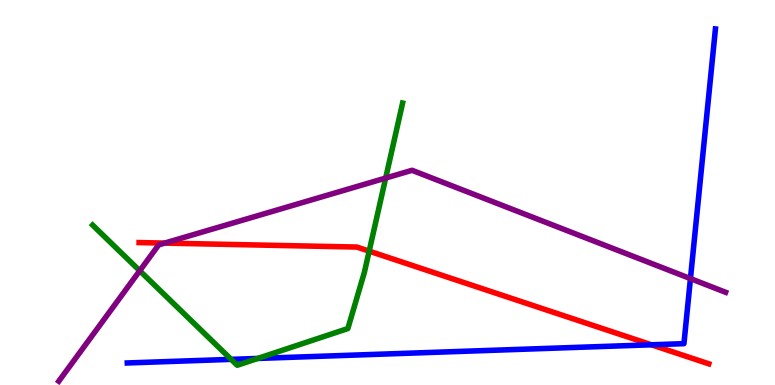[{'lines': ['blue', 'red'], 'intersections': [{'x': 8.41, 'y': 1.04}]}, {'lines': ['green', 'red'], 'intersections': [{'x': 4.76, 'y': 3.48}]}, {'lines': ['purple', 'red'], 'intersections': [{'x': 2.12, 'y': 3.69}]}, {'lines': ['blue', 'green'], 'intersections': [{'x': 2.98, 'y': 0.666}, {'x': 3.33, 'y': 0.69}]}, {'lines': ['blue', 'purple'], 'intersections': [{'x': 8.91, 'y': 2.76}]}, {'lines': ['green', 'purple'], 'intersections': [{'x': 1.8, 'y': 2.97}, {'x': 4.98, 'y': 5.38}]}]